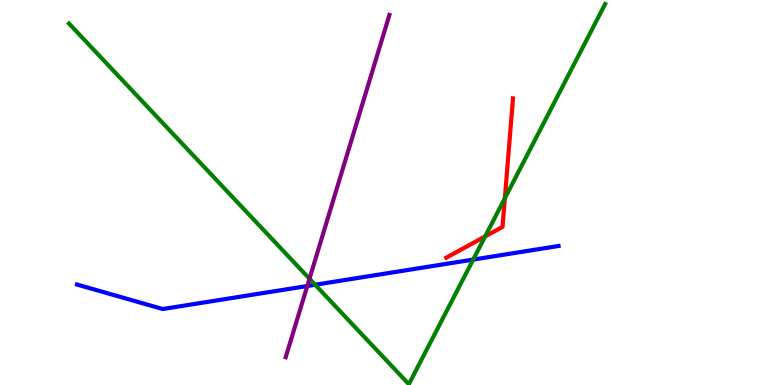[{'lines': ['blue', 'red'], 'intersections': []}, {'lines': ['green', 'red'], 'intersections': [{'x': 6.26, 'y': 3.86}, {'x': 6.51, 'y': 4.85}]}, {'lines': ['purple', 'red'], 'intersections': []}, {'lines': ['blue', 'green'], 'intersections': [{'x': 4.07, 'y': 2.6}, {'x': 6.11, 'y': 3.26}]}, {'lines': ['blue', 'purple'], 'intersections': [{'x': 3.96, 'y': 2.57}]}, {'lines': ['green', 'purple'], 'intersections': [{'x': 3.99, 'y': 2.76}]}]